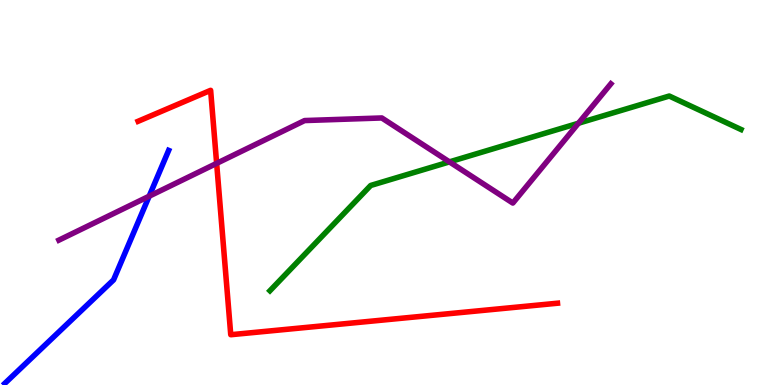[{'lines': ['blue', 'red'], 'intersections': []}, {'lines': ['green', 'red'], 'intersections': []}, {'lines': ['purple', 'red'], 'intersections': [{'x': 2.8, 'y': 5.76}]}, {'lines': ['blue', 'green'], 'intersections': []}, {'lines': ['blue', 'purple'], 'intersections': [{'x': 1.92, 'y': 4.9}]}, {'lines': ['green', 'purple'], 'intersections': [{'x': 5.8, 'y': 5.8}, {'x': 7.46, 'y': 6.8}]}]